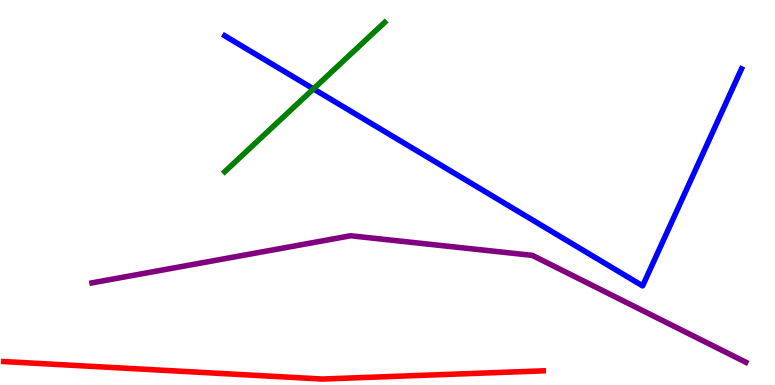[{'lines': ['blue', 'red'], 'intersections': []}, {'lines': ['green', 'red'], 'intersections': []}, {'lines': ['purple', 'red'], 'intersections': []}, {'lines': ['blue', 'green'], 'intersections': [{'x': 4.04, 'y': 7.69}]}, {'lines': ['blue', 'purple'], 'intersections': []}, {'lines': ['green', 'purple'], 'intersections': []}]